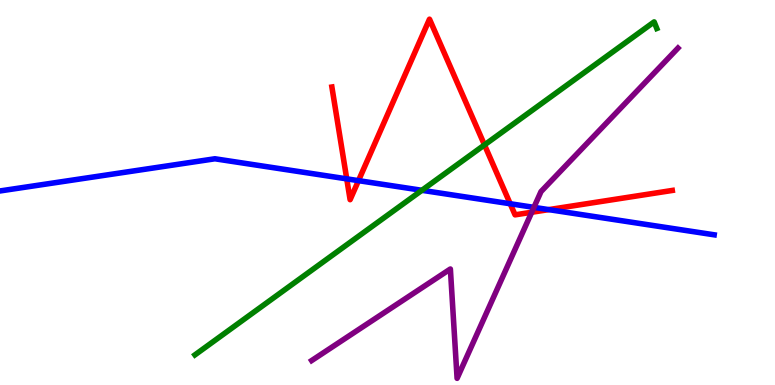[{'lines': ['blue', 'red'], 'intersections': [{'x': 4.47, 'y': 5.35}, {'x': 4.63, 'y': 5.31}, {'x': 6.58, 'y': 4.71}, {'x': 7.08, 'y': 4.56}]}, {'lines': ['green', 'red'], 'intersections': [{'x': 6.25, 'y': 6.24}]}, {'lines': ['purple', 'red'], 'intersections': [{'x': 6.86, 'y': 4.49}]}, {'lines': ['blue', 'green'], 'intersections': [{'x': 5.44, 'y': 5.06}]}, {'lines': ['blue', 'purple'], 'intersections': [{'x': 6.89, 'y': 4.61}]}, {'lines': ['green', 'purple'], 'intersections': []}]